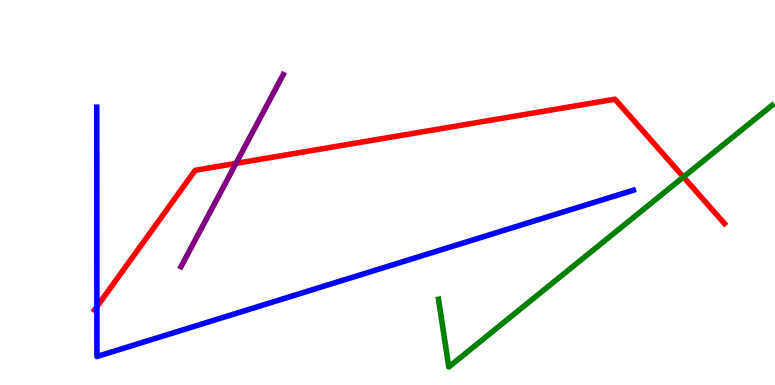[{'lines': ['blue', 'red'], 'intersections': [{'x': 1.25, 'y': 2.04}]}, {'lines': ['green', 'red'], 'intersections': [{'x': 8.82, 'y': 5.4}]}, {'lines': ['purple', 'red'], 'intersections': [{'x': 3.04, 'y': 5.76}]}, {'lines': ['blue', 'green'], 'intersections': []}, {'lines': ['blue', 'purple'], 'intersections': []}, {'lines': ['green', 'purple'], 'intersections': []}]